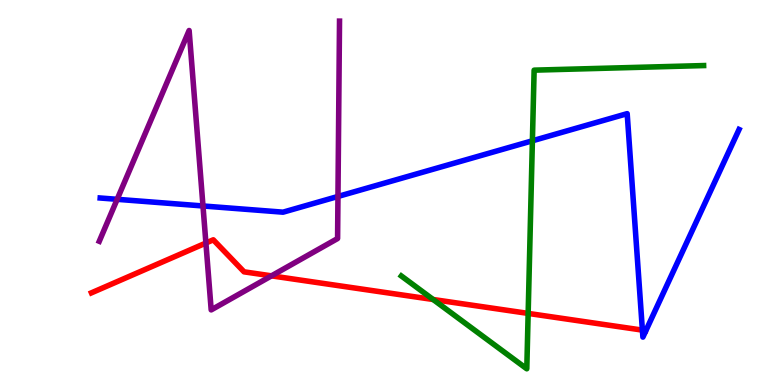[{'lines': ['blue', 'red'], 'intersections': [{'x': 8.29, 'y': 1.43}]}, {'lines': ['green', 'red'], 'intersections': [{'x': 5.59, 'y': 2.22}, {'x': 6.81, 'y': 1.86}]}, {'lines': ['purple', 'red'], 'intersections': [{'x': 2.66, 'y': 3.69}, {'x': 3.5, 'y': 2.84}]}, {'lines': ['blue', 'green'], 'intersections': [{'x': 6.87, 'y': 6.34}]}, {'lines': ['blue', 'purple'], 'intersections': [{'x': 1.51, 'y': 4.82}, {'x': 2.62, 'y': 4.65}, {'x': 4.36, 'y': 4.9}]}, {'lines': ['green', 'purple'], 'intersections': []}]